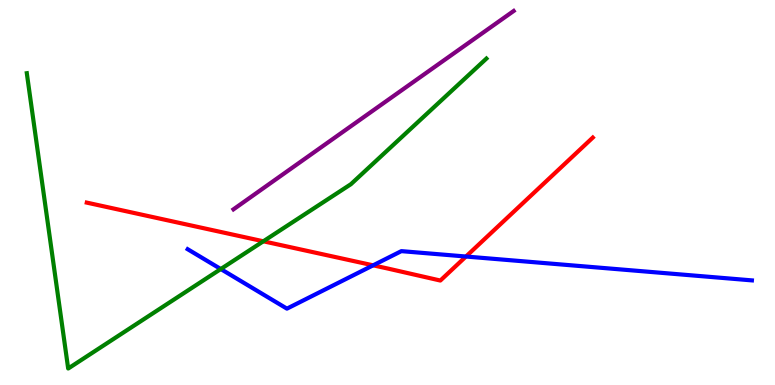[{'lines': ['blue', 'red'], 'intersections': [{'x': 4.81, 'y': 3.11}, {'x': 6.01, 'y': 3.34}]}, {'lines': ['green', 'red'], 'intersections': [{'x': 3.4, 'y': 3.73}]}, {'lines': ['purple', 'red'], 'intersections': []}, {'lines': ['blue', 'green'], 'intersections': [{'x': 2.85, 'y': 3.01}]}, {'lines': ['blue', 'purple'], 'intersections': []}, {'lines': ['green', 'purple'], 'intersections': []}]